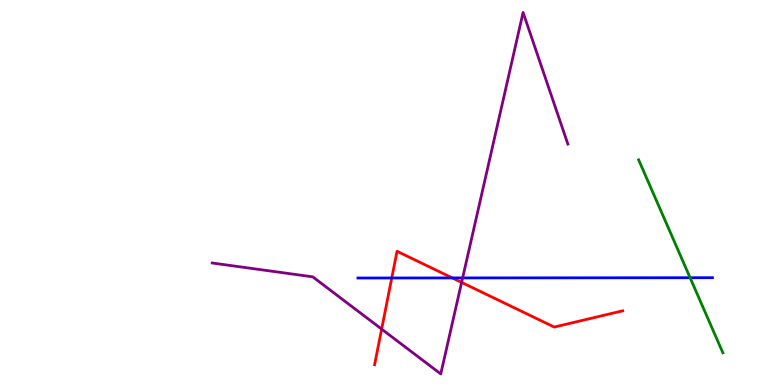[{'lines': ['blue', 'red'], 'intersections': [{'x': 5.05, 'y': 2.78}, {'x': 5.84, 'y': 2.78}]}, {'lines': ['green', 'red'], 'intersections': []}, {'lines': ['purple', 'red'], 'intersections': [{'x': 4.92, 'y': 1.45}, {'x': 5.96, 'y': 2.66}]}, {'lines': ['blue', 'green'], 'intersections': [{'x': 8.9, 'y': 2.79}]}, {'lines': ['blue', 'purple'], 'intersections': [{'x': 5.97, 'y': 2.78}]}, {'lines': ['green', 'purple'], 'intersections': []}]